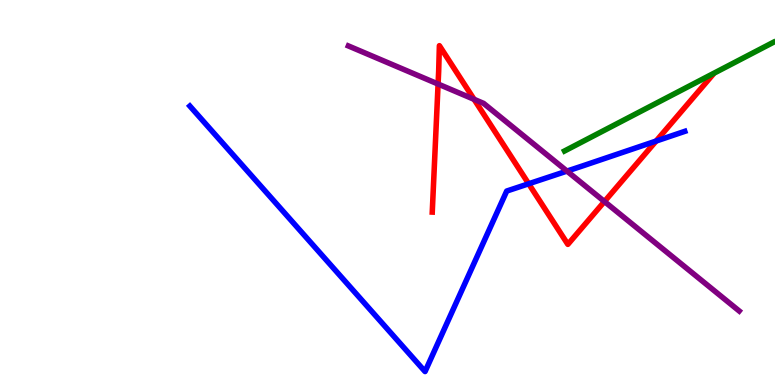[{'lines': ['blue', 'red'], 'intersections': [{'x': 6.82, 'y': 5.23}, {'x': 8.47, 'y': 6.34}]}, {'lines': ['green', 'red'], 'intersections': []}, {'lines': ['purple', 'red'], 'intersections': [{'x': 5.65, 'y': 7.82}, {'x': 6.12, 'y': 7.42}, {'x': 7.8, 'y': 4.77}]}, {'lines': ['blue', 'green'], 'intersections': []}, {'lines': ['blue', 'purple'], 'intersections': [{'x': 7.32, 'y': 5.56}]}, {'lines': ['green', 'purple'], 'intersections': []}]